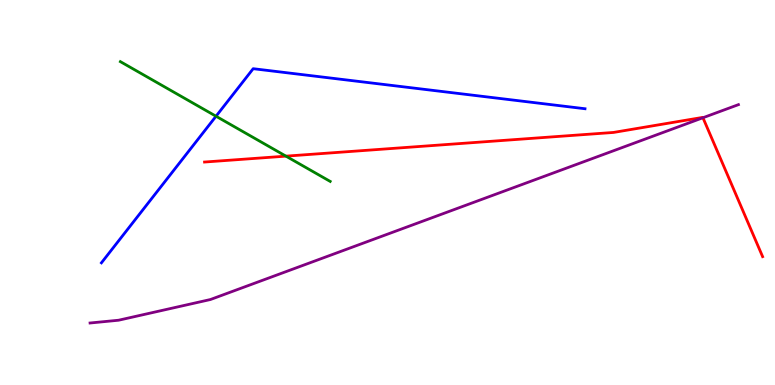[{'lines': ['blue', 'red'], 'intersections': []}, {'lines': ['green', 'red'], 'intersections': [{'x': 3.69, 'y': 5.94}]}, {'lines': ['purple', 'red'], 'intersections': [{'x': 9.07, 'y': 6.94}]}, {'lines': ['blue', 'green'], 'intersections': [{'x': 2.79, 'y': 6.98}]}, {'lines': ['blue', 'purple'], 'intersections': []}, {'lines': ['green', 'purple'], 'intersections': []}]